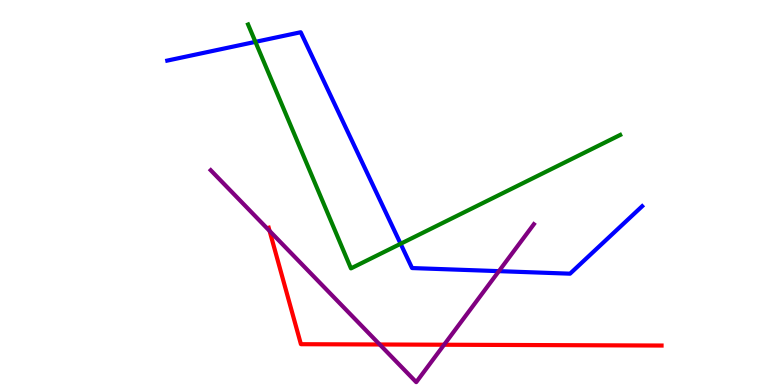[{'lines': ['blue', 'red'], 'intersections': []}, {'lines': ['green', 'red'], 'intersections': []}, {'lines': ['purple', 'red'], 'intersections': [{'x': 3.48, 'y': 4.0}, {'x': 4.9, 'y': 1.05}, {'x': 5.73, 'y': 1.05}]}, {'lines': ['blue', 'green'], 'intersections': [{'x': 3.3, 'y': 8.91}, {'x': 5.17, 'y': 3.67}]}, {'lines': ['blue', 'purple'], 'intersections': [{'x': 6.44, 'y': 2.96}]}, {'lines': ['green', 'purple'], 'intersections': []}]